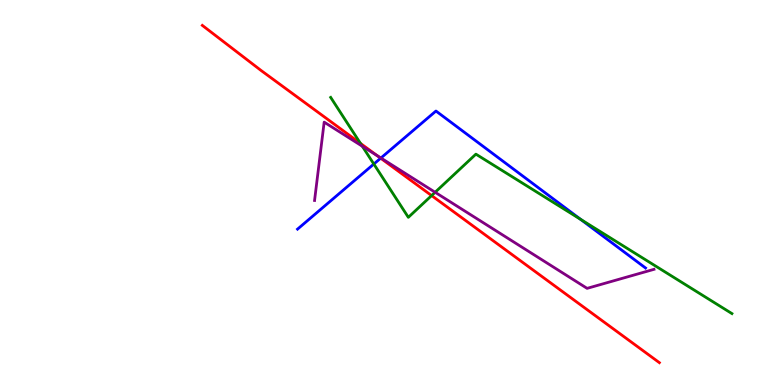[{'lines': ['blue', 'red'], 'intersections': [{'x': 4.91, 'y': 5.89}]}, {'lines': ['green', 'red'], 'intersections': [{'x': 4.65, 'y': 6.28}, {'x': 5.57, 'y': 4.92}]}, {'lines': ['purple', 'red'], 'intersections': [{'x': 4.87, 'y': 5.96}]}, {'lines': ['blue', 'green'], 'intersections': [{'x': 4.82, 'y': 5.74}, {'x': 7.49, 'y': 4.3}]}, {'lines': ['blue', 'purple'], 'intersections': [{'x': 4.91, 'y': 5.9}]}, {'lines': ['green', 'purple'], 'intersections': [{'x': 4.68, 'y': 6.2}, {'x': 5.61, 'y': 5.01}]}]